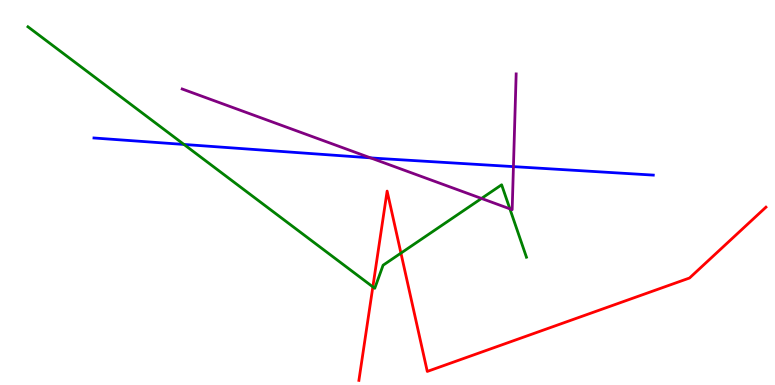[{'lines': ['blue', 'red'], 'intersections': []}, {'lines': ['green', 'red'], 'intersections': [{'x': 4.81, 'y': 2.55}, {'x': 5.17, 'y': 3.43}]}, {'lines': ['purple', 'red'], 'intersections': []}, {'lines': ['blue', 'green'], 'intersections': [{'x': 2.37, 'y': 6.25}]}, {'lines': ['blue', 'purple'], 'intersections': [{'x': 4.78, 'y': 5.9}, {'x': 6.63, 'y': 5.67}]}, {'lines': ['green', 'purple'], 'intersections': [{'x': 6.21, 'y': 4.85}, {'x': 6.58, 'y': 4.58}]}]